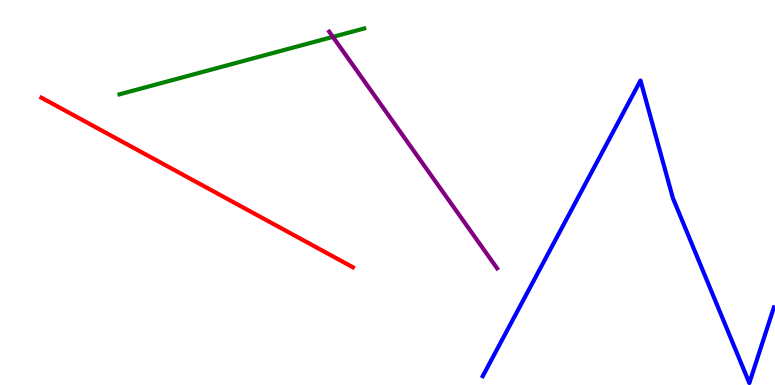[{'lines': ['blue', 'red'], 'intersections': []}, {'lines': ['green', 'red'], 'intersections': []}, {'lines': ['purple', 'red'], 'intersections': []}, {'lines': ['blue', 'green'], 'intersections': []}, {'lines': ['blue', 'purple'], 'intersections': []}, {'lines': ['green', 'purple'], 'intersections': [{'x': 4.3, 'y': 9.04}]}]